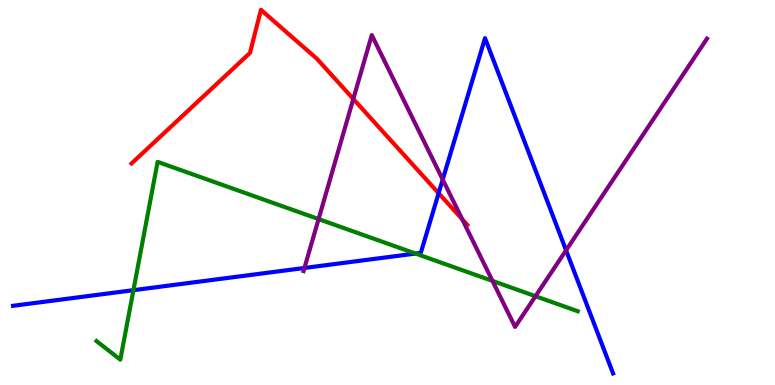[{'lines': ['blue', 'red'], 'intersections': [{'x': 5.66, 'y': 4.98}]}, {'lines': ['green', 'red'], 'intersections': []}, {'lines': ['purple', 'red'], 'intersections': [{'x': 4.56, 'y': 7.43}, {'x': 5.96, 'y': 4.31}]}, {'lines': ['blue', 'green'], 'intersections': [{'x': 1.72, 'y': 2.46}, {'x': 5.36, 'y': 3.41}]}, {'lines': ['blue', 'purple'], 'intersections': [{'x': 3.93, 'y': 3.04}, {'x': 5.71, 'y': 5.34}, {'x': 7.3, 'y': 3.5}]}, {'lines': ['green', 'purple'], 'intersections': [{'x': 4.11, 'y': 4.31}, {'x': 6.35, 'y': 2.7}, {'x': 6.91, 'y': 2.31}]}]